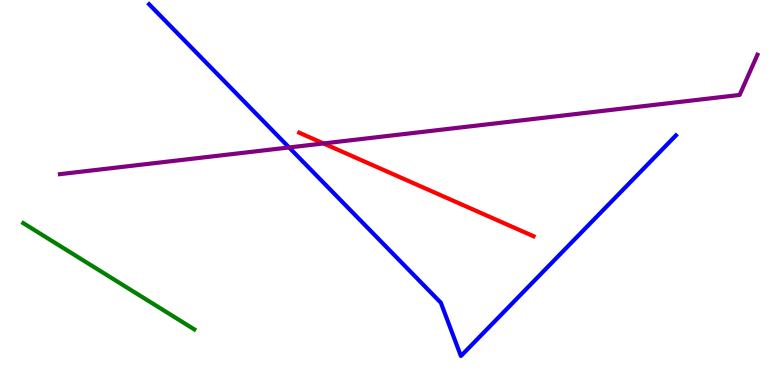[{'lines': ['blue', 'red'], 'intersections': []}, {'lines': ['green', 'red'], 'intersections': []}, {'lines': ['purple', 'red'], 'intersections': [{'x': 4.17, 'y': 6.27}]}, {'lines': ['blue', 'green'], 'intersections': []}, {'lines': ['blue', 'purple'], 'intersections': [{'x': 3.73, 'y': 6.17}]}, {'lines': ['green', 'purple'], 'intersections': []}]